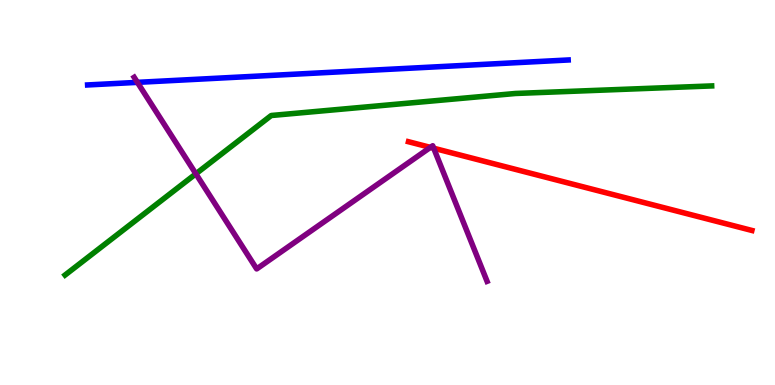[{'lines': ['blue', 'red'], 'intersections': []}, {'lines': ['green', 'red'], 'intersections': []}, {'lines': ['purple', 'red'], 'intersections': [{'x': 5.55, 'y': 6.17}, {'x': 5.6, 'y': 6.15}]}, {'lines': ['blue', 'green'], 'intersections': []}, {'lines': ['blue', 'purple'], 'intersections': [{'x': 1.77, 'y': 7.86}]}, {'lines': ['green', 'purple'], 'intersections': [{'x': 2.53, 'y': 5.49}]}]